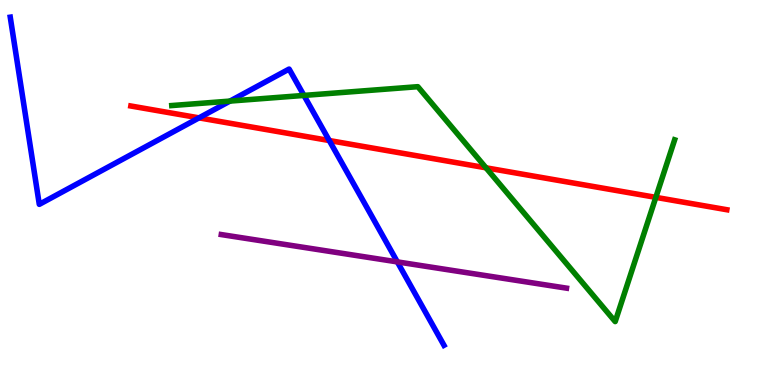[{'lines': ['blue', 'red'], 'intersections': [{'x': 2.57, 'y': 6.94}, {'x': 4.25, 'y': 6.35}]}, {'lines': ['green', 'red'], 'intersections': [{'x': 6.27, 'y': 5.64}, {'x': 8.46, 'y': 4.87}]}, {'lines': ['purple', 'red'], 'intersections': []}, {'lines': ['blue', 'green'], 'intersections': [{'x': 2.97, 'y': 7.37}, {'x': 3.92, 'y': 7.52}]}, {'lines': ['blue', 'purple'], 'intersections': [{'x': 5.13, 'y': 3.2}]}, {'lines': ['green', 'purple'], 'intersections': []}]